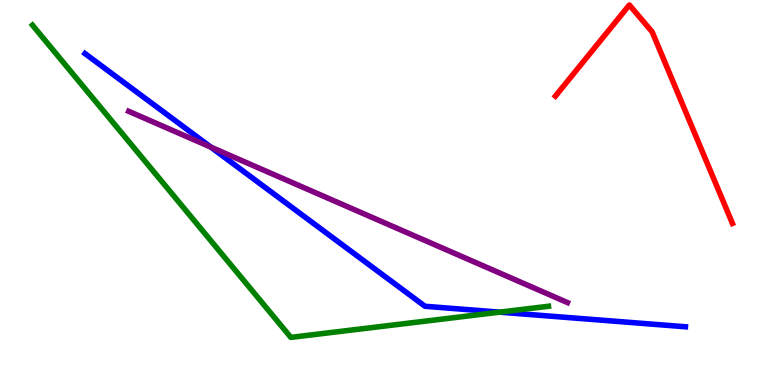[{'lines': ['blue', 'red'], 'intersections': []}, {'lines': ['green', 'red'], 'intersections': []}, {'lines': ['purple', 'red'], 'intersections': []}, {'lines': ['blue', 'green'], 'intersections': [{'x': 6.45, 'y': 1.89}]}, {'lines': ['blue', 'purple'], 'intersections': [{'x': 2.72, 'y': 6.18}]}, {'lines': ['green', 'purple'], 'intersections': []}]